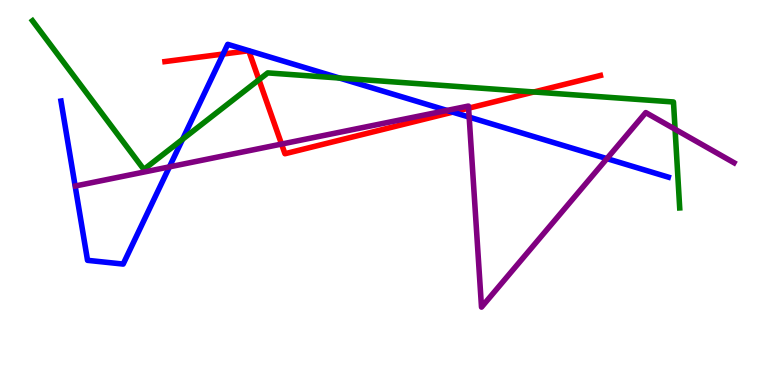[{'lines': ['blue', 'red'], 'intersections': [{'x': 2.88, 'y': 8.6}, {'x': 5.84, 'y': 7.09}]}, {'lines': ['green', 'red'], 'intersections': [{'x': 3.34, 'y': 7.93}, {'x': 6.89, 'y': 7.61}]}, {'lines': ['purple', 'red'], 'intersections': [{'x': 3.63, 'y': 6.26}, {'x': 6.05, 'y': 7.19}]}, {'lines': ['blue', 'green'], 'intersections': [{'x': 2.36, 'y': 6.38}, {'x': 4.38, 'y': 7.97}]}, {'lines': ['blue', 'purple'], 'intersections': [{'x': 2.19, 'y': 5.67}, {'x': 5.77, 'y': 7.13}, {'x': 6.05, 'y': 6.96}, {'x': 7.83, 'y': 5.88}]}, {'lines': ['green', 'purple'], 'intersections': [{'x': 8.71, 'y': 6.64}]}]